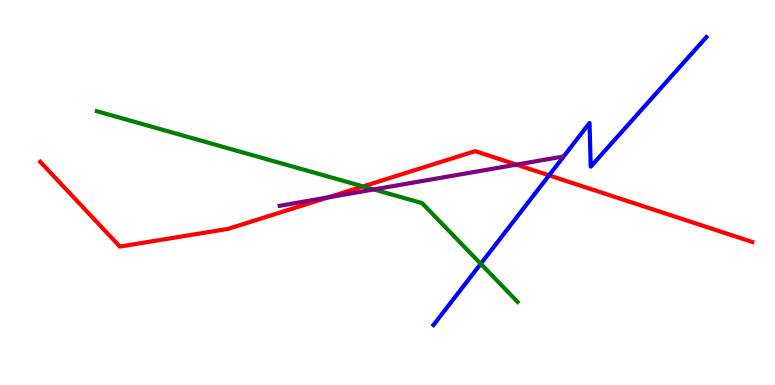[{'lines': ['blue', 'red'], 'intersections': [{'x': 7.08, 'y': 5.45}]}, {'lines': ['green', 'red'], 'intersections': [{'x': 4.68, 'y': 5.16}]}, {'lines': ['purple', 'red'], 'intersections': [{'x': 4.24, 'y': 4.87}, {'x': 6.66, 'y': 5.72}]}, {'lines': ['blue', 'green'], 'intersections': [{'x': 6.2, 'y': 3.15}]}, {'lines': ['blue', 'purple'], 'intersections': []}, {'lines': ['green', 'purple'], 'intersections': [{'x': 4.82, 'y': 5.08}]}]